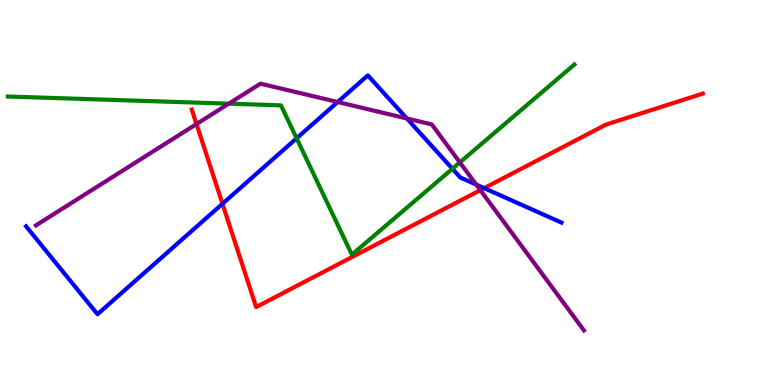[{'lines': ['blue', 'red'], 'intersections': [{'x': 2.87, 'y': 4.71}, {'x': 6.25, 'y': 5.11}]}, {'lines': ['green', 'red'], 'intersections': []}, {'lines': ['purple', 'red'], 'intersections': [{'x': 2.54, 'y': 6.78}, {'x': 6.2, 'y': 5.06}]}, {'lines': ['blue', 'green'], 'intersections': [{'x': 3.83, 'y': 6.41}, {'x': 5.84, 'y': 5.62}]}, {'lines': ['blue', 'purple'], 'intersections': [{'x': 4.36, 'y': 7.35}, {'x': 5.25, 'y': 6.92}, {'x': 6.14, 'y': 5.21}]}, {'lines': ['green', 'purple'], 'intersections': [{'x': 2.95, 'y': 7.31}, {'x': 5.93, 'y': 5.78}]}]